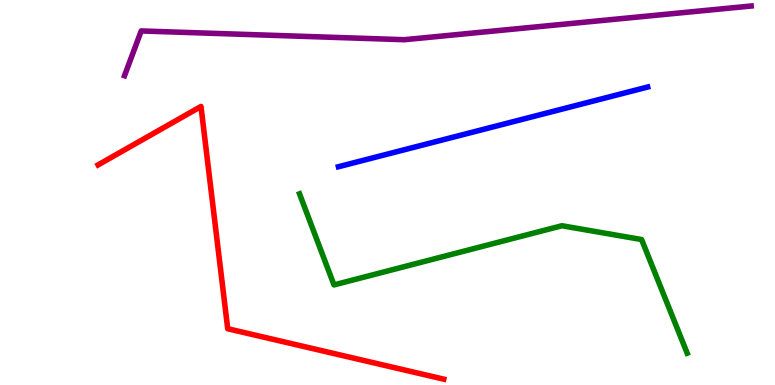[{'lines': ['blue', 'red'], 'intersections': []}, {'lines': ['green', 'red'], 'intersections': []}, {'lines': ['purple', 'red'], 'intersections': []}, {'lines': ['blue', 'green'], 'intersections': []}, {'lines': ['blue', 'purple'], 'intersections': []}, {'lines': ['green', 'purple'], 'intersections': []}]